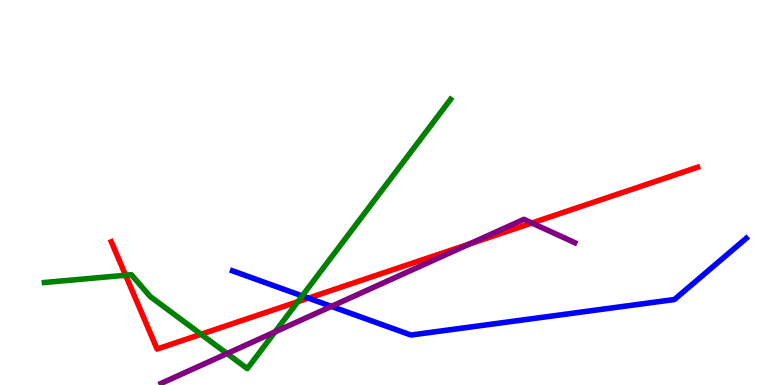[{'lines': ['blue', 'red'], 'intersections': [{'x': 3.98, 'y': 2.26}]}, {'lines': ['green', 'red'], 'intersections': [{'x': 1.62, 'y': 2.85}, {'x': 2.59, 'y': 1.32}, {'x': 3.84, 'y': 2.16}]}, {'lines': ['purple', 'red'], 'intersections': [{'x': 6.06, 'y': 3.66}, {'x': 6.86, 'y': 4.21}]}, {'lines': ['blue', 'green'], 'intersections': [{'x': 3.9, 'y': 2.31}]}, {'lines': ['blue', 'purple'], 'intersections': [{'x': 4.28, 'y': 2.04}]}, {'lines': ['green', 'purple'], 'intersections': [{'x': 2.93, 'y': 0.816}, {'x': 3.55, 'y': 1.38}]}]